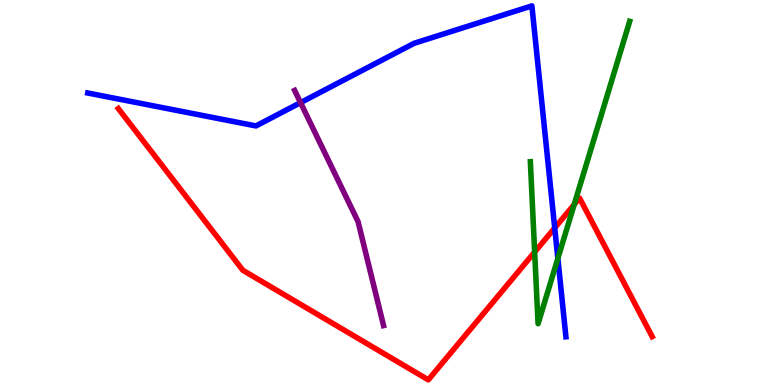[{'lines': ['blue', 'red'], 'intersections': [{'x': 7.16, 'y': 4.08}]}, {'lines': ['green', 'red'], 'intersections': [{'x': 6.9, 'y': 3.45}, {'x': 7.41, 'y': 4.69}]}, {'lines': ['purple', 'red'], 'intersections': []}, {'lines': ['blue', 'green'], 'intersections': [{'x': 7.2, 'y': 3.29}]}, {'lines': ['blue', 'purple'], 'intersections': [{'x': 3.88, 'y': 7.33}]}, {'lines': ['green', 'purple'], 'intersections': []}]